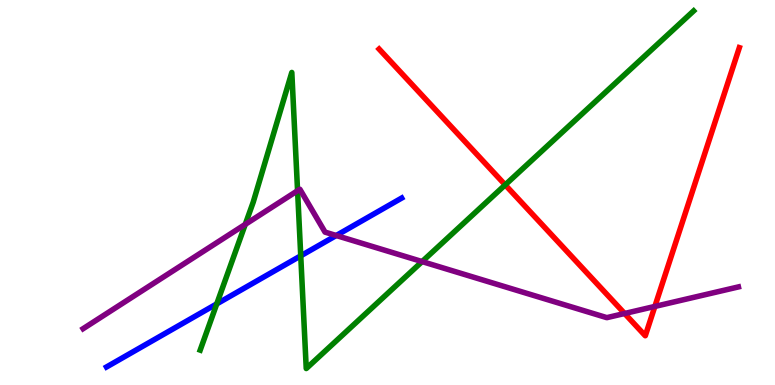[{'lines': ['blue', 'red'], 'intersections': []}, {'lines': ['green', 'red'], 'intersections': [{'x': 6.52, 'y': 5.2}]}, {'lines': ['purple', 'red'], 'intersections': [{'x': 8.06, 'y': 1.86}, {'x': 8.45, 'y': 2.04}]}, {'lines': ['blue', 'green'], 'intersections': [{'x': 2.8, 'y': 2.11}, {'x': 3.88, 'y': 3.36}]}, {'lines': ['blue', 'purple'], 'intersections': [{'x': 4.34, 'y': 3.88}]}, {'lines': ['green', 'purple'], 'intersections': [{'x': 3.16, 'y': 4.17}, {'x': 3.84, 'y': 5.05}, {'x': 5.45, 'y': 3.21}]}]